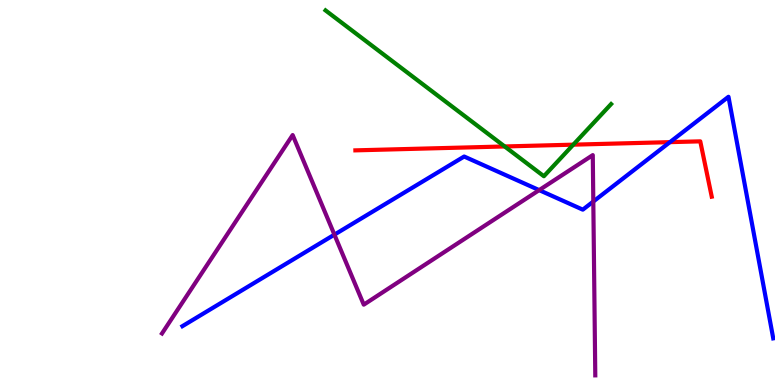[{'lines': ['blue', 'red'], 'intersections': [{'x': 8.64, 'y': 6.31}]}, {'lines': ['green', 'red'], 'intersections': [{'x': 6.51, 'y': 6.2}, {'x': 7.4, 'y': 6.24}]}, {'lines': ['purple', 'red'], 'intersections': []}, {'lines': ['blue', 'green'], 'intersections': []}, {'lines': ['blue', 'purple'], 'intersections': [{'x': 4.31, 'y': 3.91}, {'x': 6.96, 'y': 5.06}, {'x': 7.66, 'y': 4.77}]}, {'lines': ['green', 'purple'], 'intersections': []}]